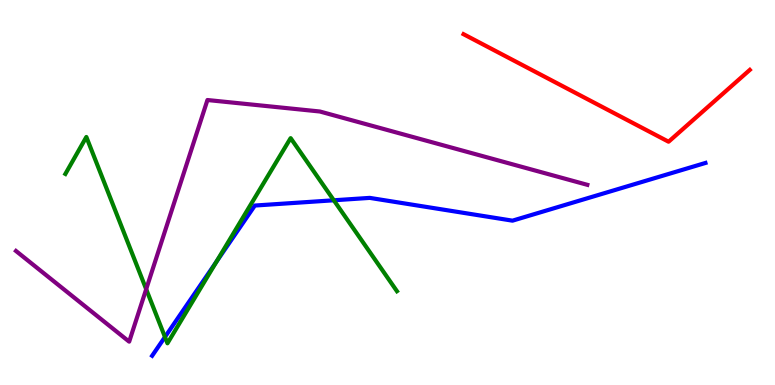[{'lines': ['blue', 'red'], 'intersections': []}, {'lines': ['green', 'red'], 'intersections': []}, {'lines': ['purple', 'red'], 'intersections': []}, {'lines': ['blue', 'green'], 'intersections': [{'x': 2.13, 'y': 1.25}, {'x': 2.79, 'y': 3.2}, {'x': 4.31, 'y': 4.8}]}, {'lines': ['blue', 'purple'], 'intersections': []}, {'lines': ['green', 'purple'], 'intersections': [{'x': 1.89, 'y': 2.49}]}]